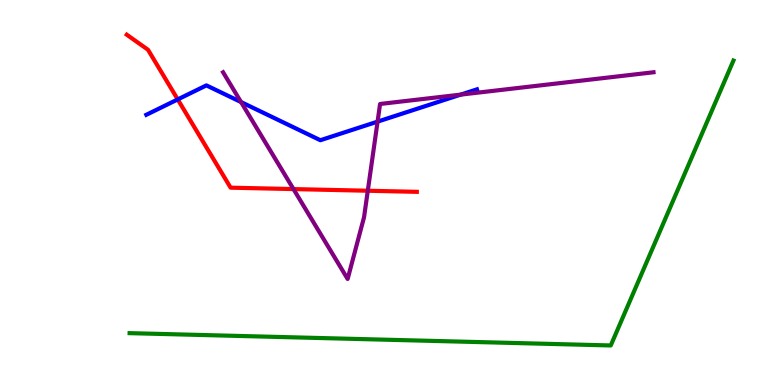[{'lines': ['blue', 'red'], 'intersections': [{'x': 2.29, 'y': 7.42}]}, {'lines': ['green', 'red'], 'intersections': []}, {'lines': ['purple', 'red'], 'intersections': [{'x': 3.79, 'y': 5.09}, {'x': 4.75, 'y': 5.05}]}, {'lines': ['blue', 'green'], 'intersections': []}, {'lines': ['blue', 'purple'], 'intersections': [{'x': 3.11, 'y': 7.35}, {'x': 4.87, 'y': 6.84}, {'x': 5.95, 'y': 7.54}]}, {'lines': ['green', 'purple'], 'intersections': []}]